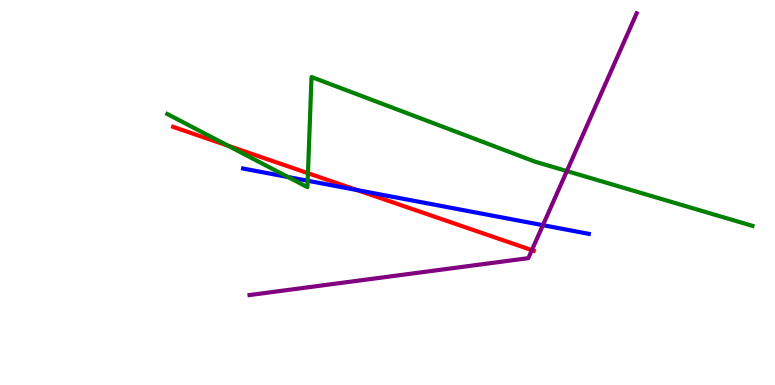[{'lines': ['blue', 'red'], 'intersections': [{'x': 4.61, 'y': 5.06}]}, {'lines': ['green', 'red'], 'intersections': [{'x': 2.94, 'y': 6.21}, {'x': 3.97, 'y': 5.5}]}, {'lines': ['purple', 'red'], 'intersections': [{'x': 6.86, 'y': 3.5}]}, {'lines': ['blue', 'green'], 'intersections': [{'x': 3.72, 'y': 5.4}, {'x': 3.97, 'y': 5.31}]}, {'lines': ['blue', 'purple'], 'intersections': [{'x': 7.01, 'y': 4.15}]}, {'lines': ['green', 'purple'], 'intersections': [{'x': 7.31, 'y': 5.56}]}]